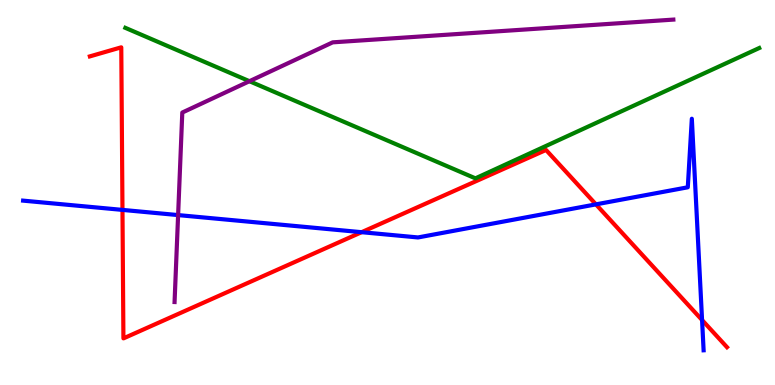[{'lines': ['blue', 'red'], 'intersections': [{'x': 1.58, 'y': 4.55}, {'x': 4.67, 'y': 3.97}, {'x': 7.69, 'y': 4.69}, {'x': 9.06, 'y': 1.69}]}, {'lines': ['green', 'red'], 'intersections': []}, {'lines': ['purple', 'red'], 'intersections': []}, {'lines': ['blue', 'green'], 'intersections': []}, {'lines': ['blue', 'purple'], 'intersections': [{'x': 2.3, 'y': 4.41}]}, {'lines': ['green', 'purple'], 'intersections': [{'x': 3.22, 'y': 7.89}]}]